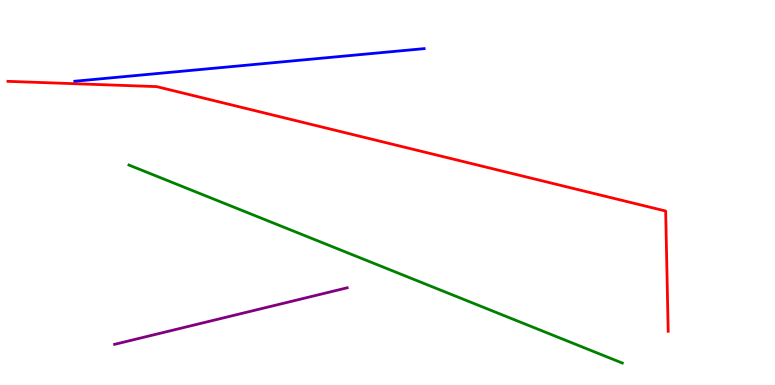[{'lines': ['blue', 'red'], 'intersections': []}, {'lines': ['green', 'red'], 'intersections': []}, {'lines': ['purple', 'red'], 'intersections': []}, {'lines': ['blue', 'green'], 'intersections': []}, {'lines': ['blue', 'purple'], 'intersections': []}, {'lines': ['green', 'purple'], 'intersections': []}]